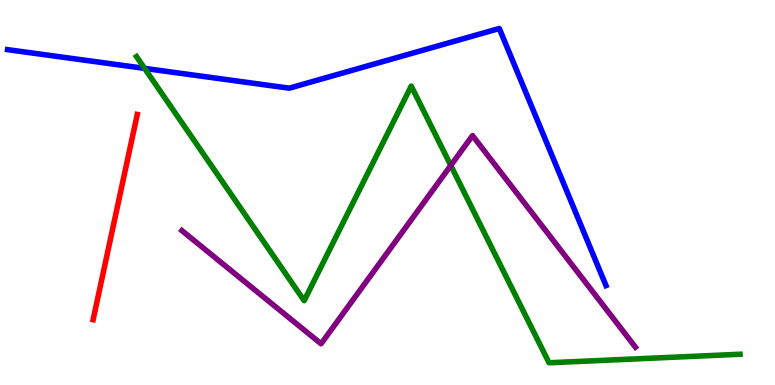[{'lines': ['blue', 'red'], 'intersections': []}, {'lines': ['green', 'red'], 'intersections': []}, {'lines': ['purple', 'red'], 'intersections': []}, {'lines': ['blue', 'green'], 'intersections': [{'x': 1.87, 'y': 8.22}]}, {'lines': ['blue', 'purple'], 'intersections': []}, {'lines': ['green', 'purple'], 'intersections': [{'x': 5.82, 'y': 5.7}]}]